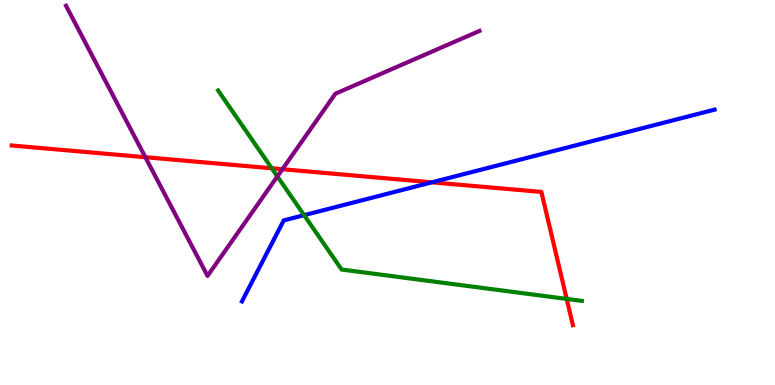[{'lines': ['blue', 'red'], 'intersections': [{'x': 5.57, 'y': 5.26}]}, {'lines': ['green', 'red'], 'intersections': [{'x': 3.51, 'y': 5.63}, {'x': 7.31, 'y': 2.24}]}, {'lines': ['purple', 'red'], 'intersections': [{'x': 1.88, 'y': 5.92}, {'x': 3.64, 'y': 5.6}]}, {'lines': ['blue', 'green'], 'intersections': [{'x': 3.92, 'y': 4.41}]}, {'lines': ['blue', 'purple'], 'intersections': []}, {'lines': ['green', 'purple'], 'intersections': [{'x': 3.58, 'y': 5.42}]}]